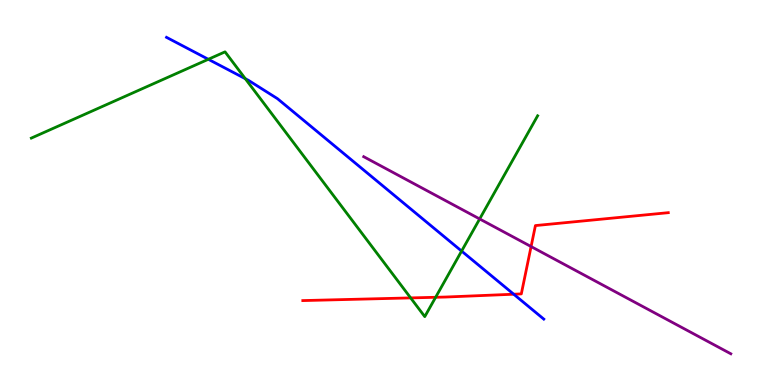[{'lines': ['blue', 'red'], 'intersections': [{'x': 6.63, 'y': 2.36}]}, {'lines': ['green', 'red'], 'intersections': [{'x': 5.3, 'y': 2.26}, {'x': 5.62, 'y': 2.28}]}, {'lines': ['purple', 'red'], 'intersections': [{'x': 6.85, 'y': 3.6}]}, {'lines': ['blue', 'green'], 'intersections': [{'x': 2.69, 'y': 8.46}, {'x': 3.17, 'y': 7.96}, {'x': 5.96, 'y': 3.48}]}, {'lines': ['blue', 'purple'], 'intersections': []}, {'lines': ['green', 'purple'], 'intersections': [{'x': 6.19, 'y': 4.31}]}]